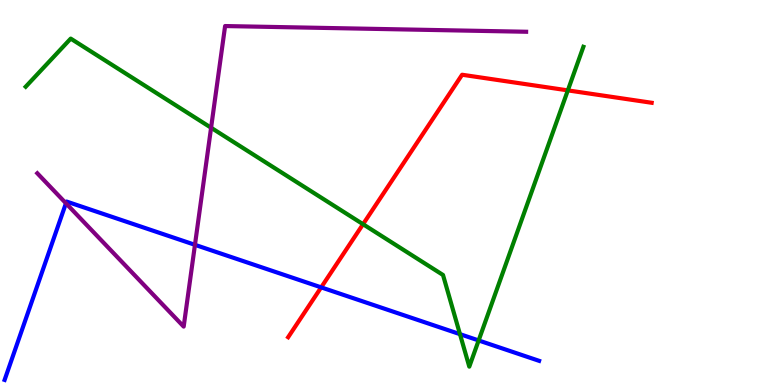[{'lines': ['blue', 'red'], 'intersections': [{'x': 4.14, 'y': 2.54}]}, {'lines': ['green', 'red'], 'intersections': [{'x': 4.68, 'y': 4.18}, {'x': 7.33, 'y': 7.65}]}, {'lines': ['purple', 'red'], 'intersections': []}, {'lines': ['blue', 'green'], 'intersections': [{'x': 5.94, 'y': 1.32}, {'x': 6.18, 'y': 1.16}]}, {'lines': ['blue', 'purple'], 'intersections': [{'x': 0.851, 'y': 4.72}, {'x': 2.52, 'y': 3.64}]}, {'lines': ['green', 'purple'], 'intersections': [{'x': 2.72, 'y': 6.68}]}]